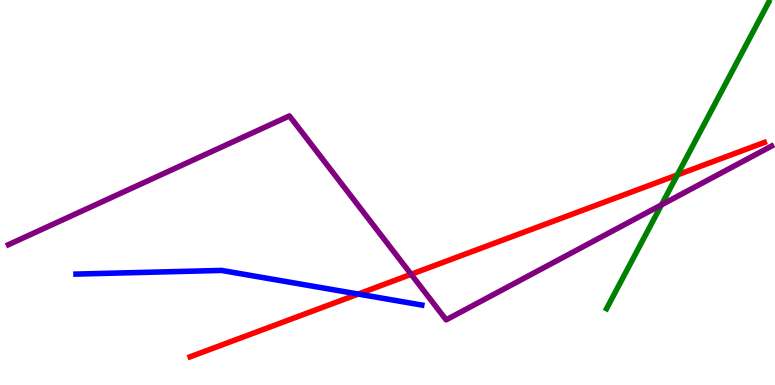[{'lines': ['blue', 'red'], 'intersections': [{'x': 4.62, 'y': 2.36}]}, {'lines': ['green', 'red'], 'intersections': [{'x': 8.74, 'y': 5.46}]}, {'lines': ['purple', 'red'], 'intersections': [{'x': 5.31, 'y': 2.88}]}, {'lines': ['blue', 'green'], 'intersections': []}, {'lines': ['blue', 'purple'], 'intersections': []}, {'lines': ['green', 'purple'], 'intersections': [{'x': 8.54, 'y': 4.68}]}]